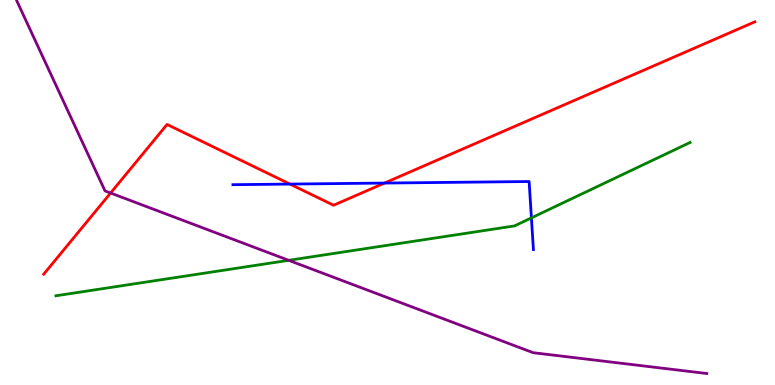[{'lines': ['blue', 'red'], 'intersections': [{'x': 3.74, 'y': 5.22}, {'x': 4.96, 'y': 5.25}]}, {'lines': ['green', 'red'], 'intersections': []}, {'lines': ['purple', 'red'], 'intersections': [{'x': 1.43, 'y': 4.99}]}, {'lines': ['blue', 'green'], 'intersections': [{'x': 6.86, 'y': 4.34}]}, {'lines': ['blue', 'purple'], 'intersections': []}, {'lines': ['green', 'purple'], 'intersections': [{'x': 3.73, 'y': 3.24}]}]